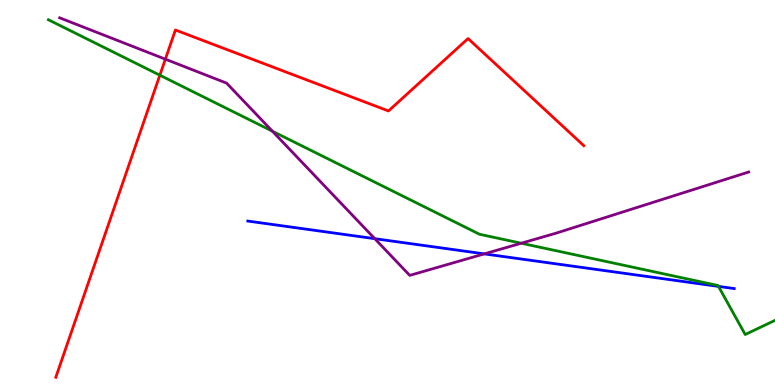[{'lines': ['blue', 'red'], 'intersections': []}, {'lines': ['green', 'red'], 'intersections': [{'x': 2.06, 'y': 8.05}]}, {'lines': ['purple', 'red'], 'intersections': [{'x': 2.13, 'y': 8.46}]}, {'lines': ['blue', 'green'], 'intersections': [{'x': 9.27, 'y': 2.56}]}, {'lines': ['blue', 'purple'], 'intersections': [{'x': 4.84, 'y': 3.8}, {'x': 6.25, 'y': 3.41}]}, {'lines': ['green', 'purple'], 'intersections': [{'x': 3.51, 'y': 6.59}, {'x': 6.73, 'y': 3.68}]}]